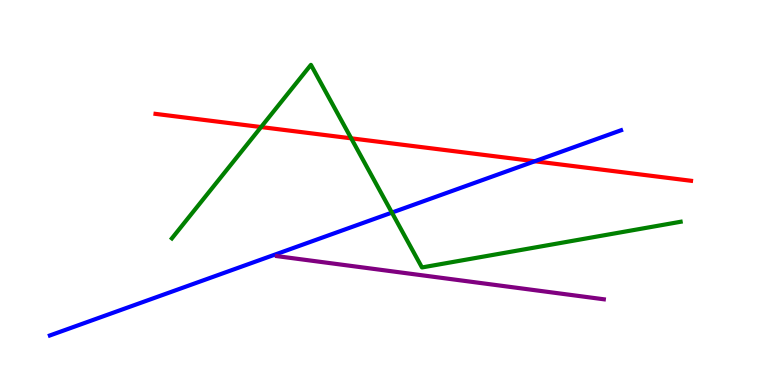[{'lines': ['blue', 'red'], 'intersections': [{'x': 6.9, 'y': 5.81}]}, {'lines': ['green', 'red'], 'intersections': [{'x': 3.37, 'y': 6.7}, {'x': 4.53, 'y': 6.41}]}, {'lines': ['purple', 'red'], 'intersections': []}, {'lines': ['blue', 'green'], 'intersections': [{'x': 5.06, 'y': 4.48}]}, {'lines': ['blue', 'purple'], 'intersections': []}, {'lines': ['green', 'purple'], 'intersections': []}]